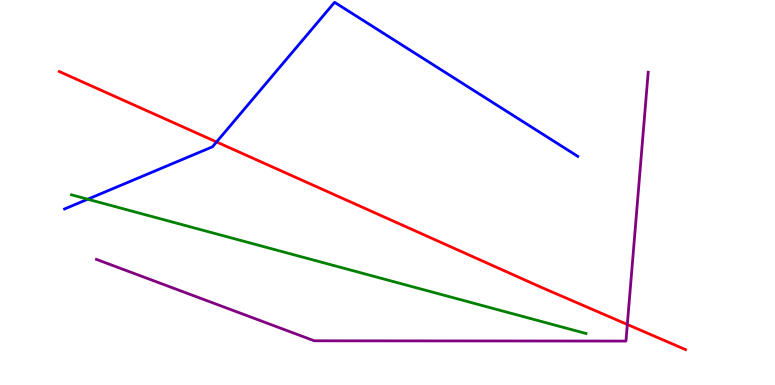[{'lines': ['blue', 'red'], 'intersections': [{'x': 2.79, 'y': 6.31}]}, {'lines': ['green', 'red'], 'intersections': []}, {'lines': ['purple', 'red'], 'intersections': [{'x': 8.09, 'y': 1.57}]}, {'lines': ['blue', 'green'], 'intersections': [{'x': 1.13, 'y': 4.83}]}, {'lines': ['blue', 'purple'], 'intersections': []}, {'lines': ['green', 'purple'], 'intersections': []}]